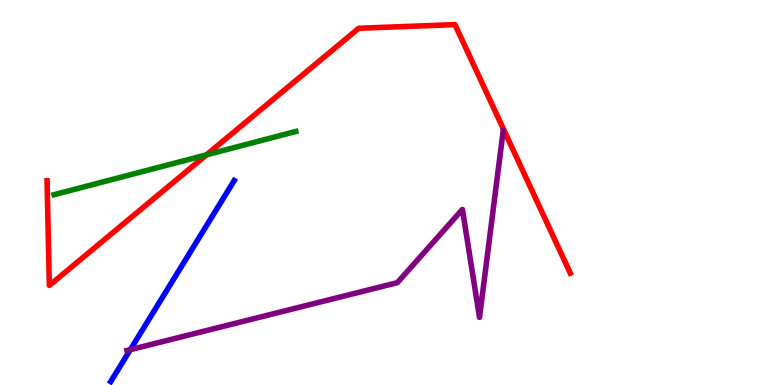[{'lines': ['blue', 'red'], 'intersections': []}, {'lines': ['green', 'red'], 'intersections': [{'x': 2.66, 'y': 5.98}]}, {'lines': ['purple', 'red'], 'intersections': []}, {'lines': ['blue', 'green'], 'intersections': []}, {'lines': ['blue', 'purple'], 'intersections': [{'x': 1.68, 'y': 0.917}]}, {'lines': ['green', 'purple'], 'intersections': []}]